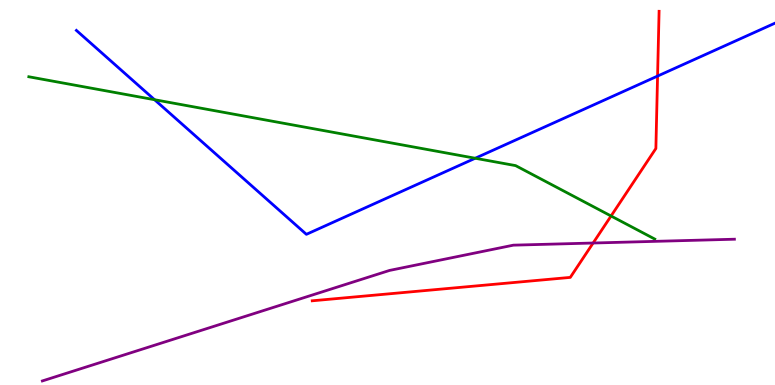[{'lines': ['blue', 'red'], 'intersections': [{'x': 8.48, 'y': 8.02}]}, {'lines': ['green', 'red'], 'intersections': [{'x': 7.88, 'y': 4.39}]}, {'lines': ['purple', 'red'], 'intersections': [{'x': 7.65, 'y': 3.69}]}, {'lines': ['blue', 'green'], 'intersections': [{'x': 1.99, 'y': 7.41}, {'x': 6.13, 'y': 5.89}]}, {'lines': ['blue', 'purple'], 'intersections': []}, {'lines': ['green', 'purple'], 'intersections': []}]